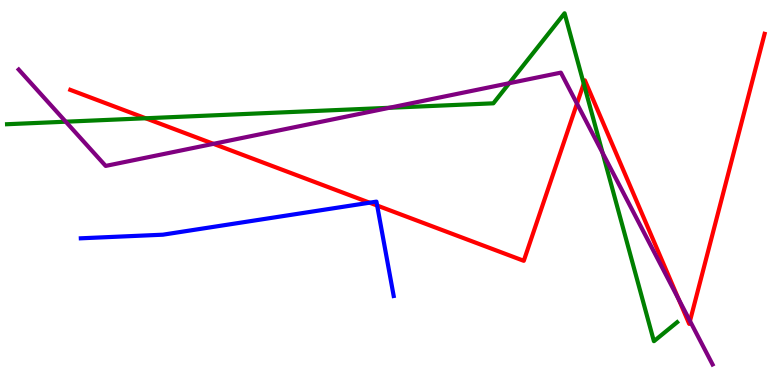[{'lines': ['blue', 'red'], 'intersections': [{'x': 4.77, 'y': 4.74}, {'x': 4.87, 'y': 4.66}]}, {'lines': ['green', 'red'], 'intersections': [{'x': 1.88, 'y': 6.93}, {'x': 7.53, 'y': 7.83}]}, {'lines': ['purple', 'red'], 'intersections': [{'x': 2.75, 'y': 6.26}, {'x': 7.44, 'y': 7.31}, {'x': 8.76, 'y': 2.23}, {'x': 8.9, 'y': 1.66}]}, {'lines': ['blue', 'green'], 'intersections': []}, {'lines': ['blue', 'purple'], 'intersections': []}, {'lines': ['green', 'purple'], 'intersections': [{'x': 0.848, 'y': 6.84}, {'x': 5.02, 'y': 7.2}, {'x': 6.57, 'y': 7.84}, {'x': 7.78, 'y': 6.03}]}]